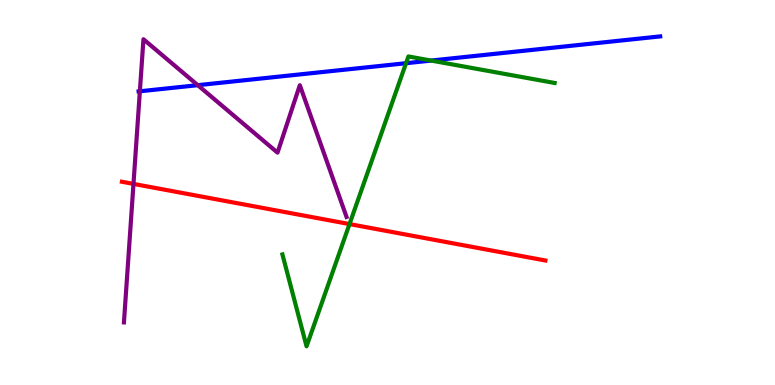[{'lines': ['blue', 'red'], 'intersections': []}, {'lines': ['green', 'red'], 'intersections': [{'x': 4.51, 'y': 4.18}]}, {'lines': ['purple', 'red'], 'intersections': [{'x': 1.72, 'y': 5.22}]}, {'lines': ['blue', 'green'], 'intersections': [{'x': 5.24, 'y': 8.36}, {'x': 5.56, 'y': 8.43}]}, {'lines': ['blue', 'purple'], 'intersections': [{'x': 1.8, 'y': 7.63}, {'x': 2.55, 'y': 7.79}]}, {'lines': ['green', 'purple'], 'intersections': []}]